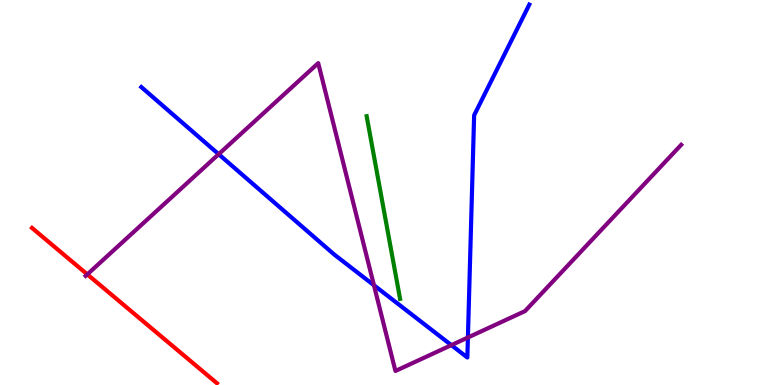[{'lines': ['blue', 'red'], 'intersections': []}, {'lines': ['green', 'red'], 'intersections': []}, {'lines': ['purple', 'red'], 'intersections': [{'x': 1.13, 'y': 2.87}]}, {'lines': ['blue', 'green'], 'intersections': []}, {'lines': ['blue', 'purple'], 'intersections': [{'x': 2.82, 'y': 5.99}, {'x': 4.82, 'y': 2.59}, {'x': 5.82, 'y': 1.04}, {'x': 6.04, 'y': 1.23}]}, {'lines': ['green', 'purple'], 'intersections': []}]